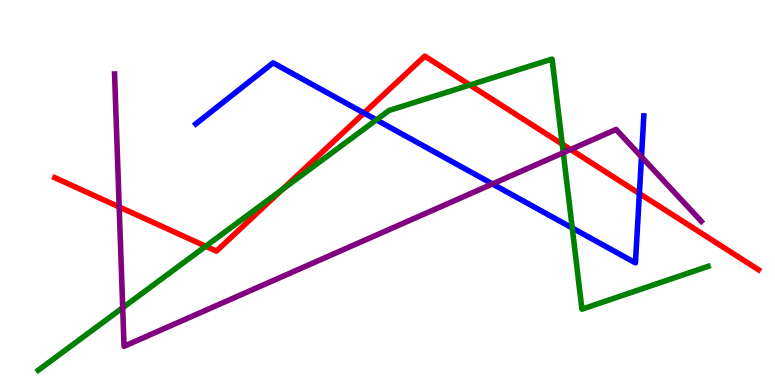[{'lines': ['blue', 'red'], 'intersections': [{'x': 4.7, 'y': 7.06}, {'x': 8.25, 'y': 4.97}]}, {'lines': ['green', 'red'], 'intersections': [{'x': 2.65, 'y': 3.6}, {'x': 3.64, 'y': 5.07}, {'x': 6.06, 'y': 7.79}, {'x': 7.25, 'y': 6.26}]}, {'lines': ['purple', 'red'], 'intersections': [{'x': 1.54, 'y': 4.62}, {'x': 7.36, 'y': 6.12}]}, {'lines': ['blue', 'green'], 'intersections': [{'x': 4.86, 'y': 6.89}, {'x': 7.38, 'y': 4.08}]}, {'lines': ['blue', 'purple'], 'intersections': [{'x': 6.35, 'y': 5.22}, {'x': 8.28, 'y': 5.93}]}, {'lines': ['green', 'purple'], 'intersections': [{'x': 1.58, 'y': 2.01}, {'x': 7.27, 'y': 6.03}]}]